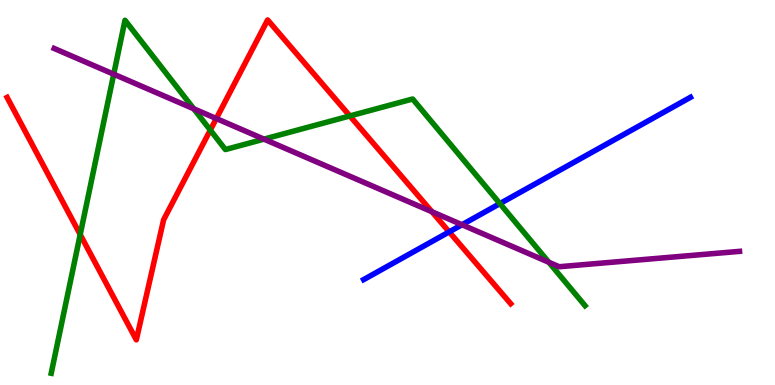[{'lines': ['blue', 'red'], 'intersections': [{'x': 5.8, 'y': 3.98}]}, {'lines': ['green', 'red'], 'intersections': [{'x': 1.03, 'y': 3.91}, {'x': 2.71, 'y': 6.62}, {'x': 4.51, 'y': 6.99}]}, {'lines': ['purple', 'red'], 'intersections': [{'x': 2.79, 'y': 6.92}, {'x': 5.57, 'y': 4.5}]}, {'lines': ['blue', 'green'], 'intersections': [{'x': 6.45, 'y': 4.71}]}, {'lines': ['blue', 'purple'], 'intersections': [{'x': 5.96, 'y': 4.16}]}, {'lines': ['green', 'purple'], 'intersections': [{'x': 1.47, 'y': 8.07}, {'x': 2.5, 'y': 7.17}, {'x': 3.41, 'y': 6.39}, {'x': 7.08, 'y': 3.19}]}]